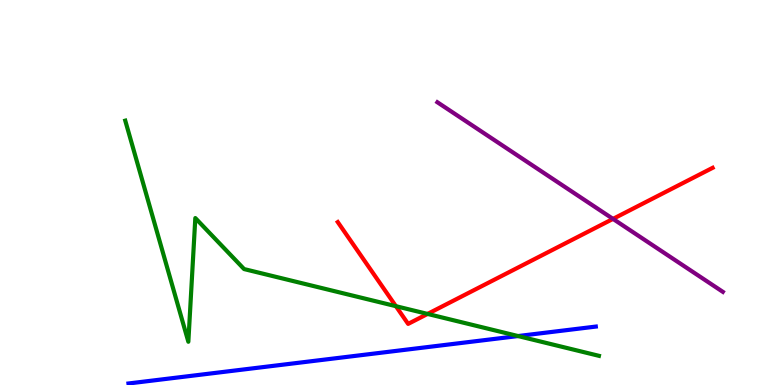[{'lines': ['blue', 'red'], 'intersections': []}, {'lines': ['green', 'red'], 'intersections': [{'x': 5.11, 'y': 2.05}, {'x': 5.52, 'y': 1.85}]}, {'lines': ['purple', 'red'], 'intersections': [{'x': 7.91, 'y': 4.31}]}, {'lines': ['blue', 'green'], 'intersections': [{'x': 6.68, 'y': 1.27}]}, {'lines': ['blue', 'purple'], 'intersections': []}, {'lines': ['green', 'purple'], 'intersections': []}]